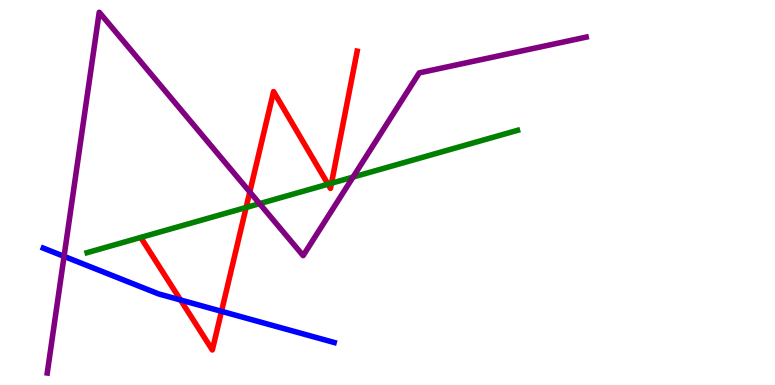[{'lines': ['blue', 'red'], 'intersections': [{'x': 2.33, 'y': 2.21}, {'x': 2.86, 'y': 1.91}]}, {'lines': ['green', 'red'], 'intersections': [{'x': 3.18, 'y': 4.61}, {'x': 4.23, 'y': 5.22}, {'x': 4.28, 'y': 5.24}]}, {'lines': ['purple', 'red'], 'intersections': [{'x': 3.22, 'y': 5.01}]}, {'lines': ['blue', 'green'], 'intersections': []}, {'lines': ['blue', 'purple'], 'intersections': [{'x': 0.827, 'y': 3.34}]}, {'lines': ['green', 'purple'], 'intersections': [{'x': 3.35, 'y': 4.71}, {'x': 4.56, 'y': 5.4}]}]